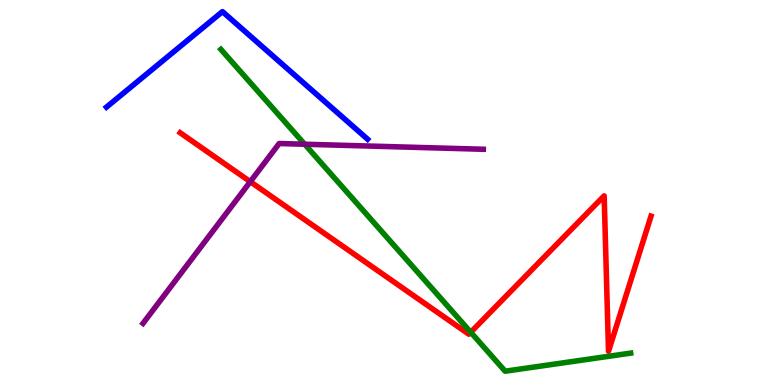[{'lines': ['blue', 'red'], 'intersections': []}, {'lines': ['green', 'red'], 'intersections': [{'x': 6.07, 'y': 1.37}]}, {'lines': ['purple', 'red'], 'intersections': [{'x': 3.23, 'y': 5.28}]}, {'lines': ['blue', 'green'], 'intersections': []}, {'lines': ['blue', 'purple'], 'intersections': []}, {'lines': ['green', 'purple'], 'intersections': [{'x': 3.93, 'y': 6.25}]}]